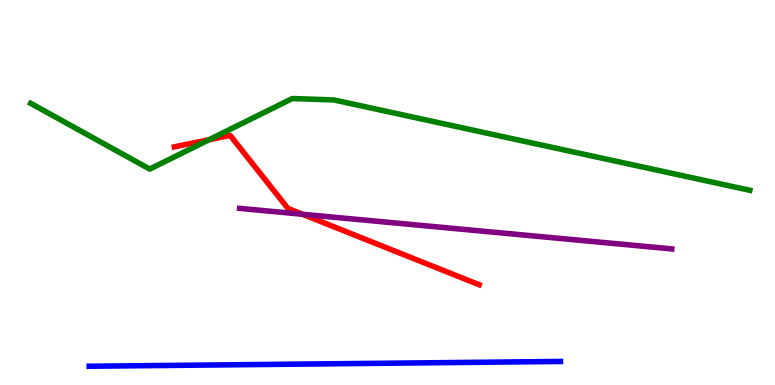[{'lines': ['blue', 'red'], 'intersections': []}, {'lines': ['green', 'red'], 'intersections': [{'x': 2.7, 'y': 6.37}]}, {'lines': ['purple', 'red'], 'intersections': [{'x': 3.9, 'y': 4.43}]}, {'lines': ['blue', 'green'], 'intersections': []}, {'lines': ['blue', 'purple'], 'intersections': []}, {'lines': ['green', 'purple'], 'intersections': []}]